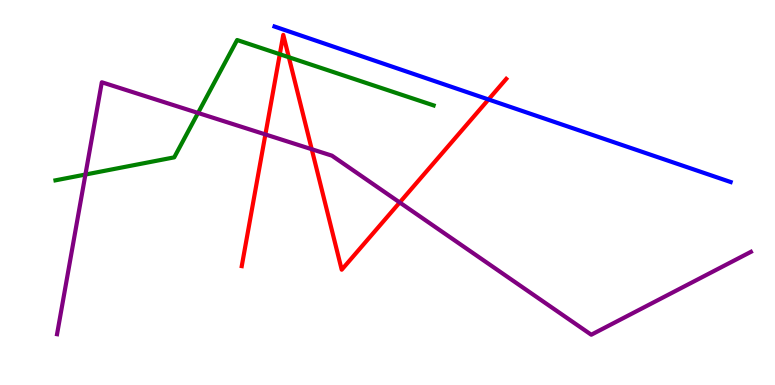[{'lines': ['blue', 'red'], 'intersections': [{'x': 6.3, 'y': 7.42}]}, {'lines': ['green', 'red'], 'intersections': [{'x': 3.61, 'y': 8.59}, {'x': 3.73, 'y': 8.51}]}, {'lines': ['purple', 'red'], 'intersections': [{'x': 3.42, 'y': 6.51}, {'x': 4.02, 'y': 6.12}, {'x': 5.16, 'y': 4.74}]}, {'lines': ['blue', 'green'], 'intersections': []}, {'lines': ['blue', 'purple'], 'intersections': []}, {'lines': ['green', 'purple'], 'intersections': [{'x': 1.1, 'y': 5.47}, {'x': 2.56, 'y': 7.07}]}]